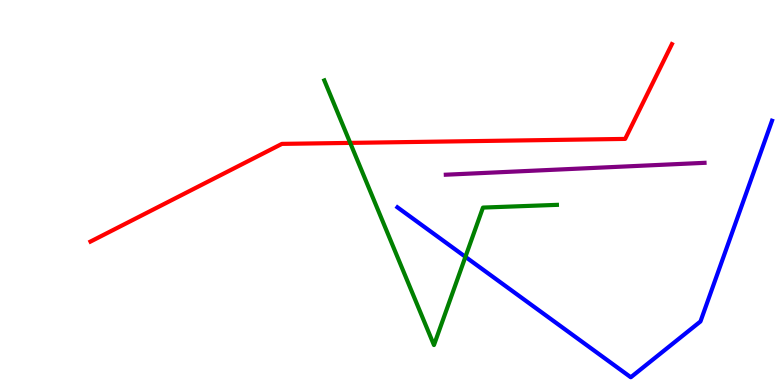[{'lines': ['blue', 'red'], 'intersections': []}, {'lines': ['green', 'red'], 'intersections': [{'x': 4.52, 'y': 6.29}]}, {'lines': ['purple', 'red'], 'intersections': []}, {'lines': ['blue', 'green'], 'intersections': [{'x': 6.01, 'y': 3.33}]}, {'lines': ['blue', 'purple'], 'intersections': []}, {'lines': ['green', 'purple'], 'intersections': []}]